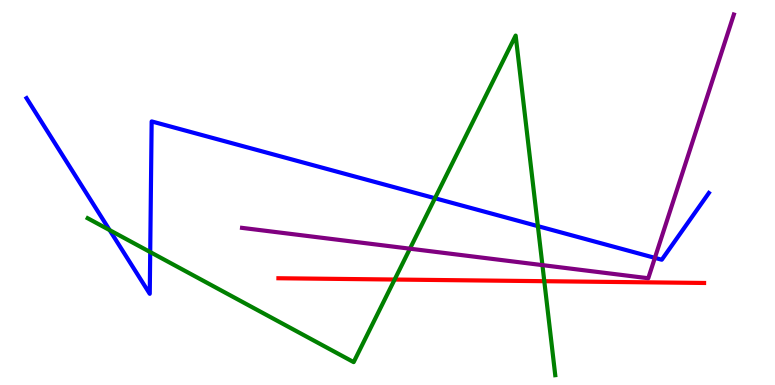[{'lines': ['blue', 'red'], 'intersections': []}, {'lines': ['green', 'red'], 'intersections': [{'x': 5.09, 'y': 2.74}, {'x': 7.02, 'y': 2.7}]}, {'lines': ['purple', 'red'], 'intersections': []}, {'lines': ['blue', 'green'], 'intersections': [{'x': 1.41, 'y': 4.02}, {'x': 1.94, 'y': 3.45}, {'x': 5.61, 'y': 4.85}, {'x': 6.94, 'y': 4.13}]}, {'lines': ['blue', 'purple'], 'intersections': [{'x': 8.45, 'y': 3.3}]}, {'lines': ['green', 'purple'], 'intersections': [{'x': 5.29, 'y': 3.54}, {'x': 7.0, 'y': 3.11}]}]